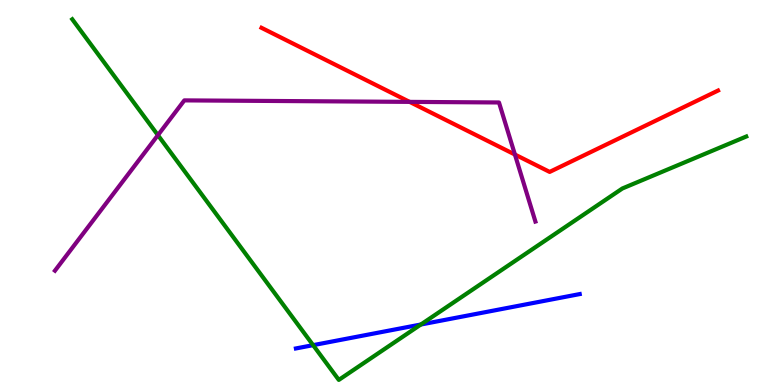[{'lines': ['blue', 'red'], 'intersections': []}, {'lines': ['green', 'red'], 'intersections': []}, {'lines': ['purple', 'red'], 'intersections': [{'x': 5.29, 'y': 7.35}, {'x': 6.64, 'y': 5.99}]}, {'lines': ['blue', 'green'], 'intersections': [{'x': 4.04, 'y': 1.04}, {'x': 5.43, 'y': 1.57}]}, {'lines': ['blue', 'purple'], 'intersections': []}, {'lines': ['green', 'purple'], 'intersections': [{'x': 2.04, 'y': 6.49}]}]